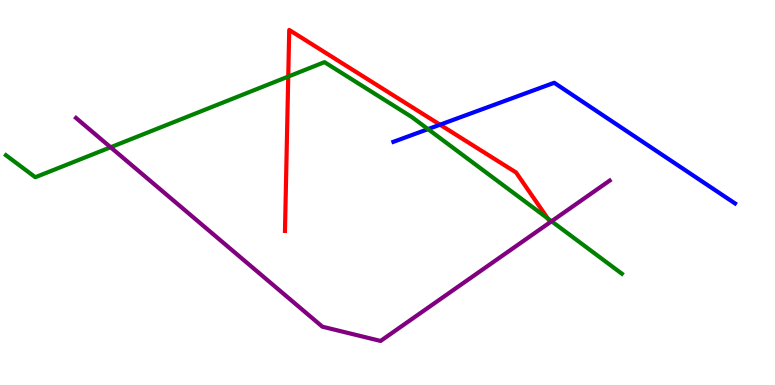[{'lines': ['blue', 'red'], 'intersections': [{'x': 5.68, 'y': 6.76}]}, {'lines': ['green', 'red'], 'intersections': [{'x': 3.72, 'y': 8.01}, {'x': 7.07, 'y': 4.33}]}, {'lines': ['purple', 'red'], 'intersections': []}, {'lines': ['blue', 'green'], 'intersections': [{'x': 5.52, 'y': 6.65}]}, {'lines': ['blue', 'purple'], 'intersections': []}, {'lines': ['green', 'purple'], 'intersections': [{'x': 1.43, 'y': 6.17}, {'x': 7.12, 'y': 4.25}]}]